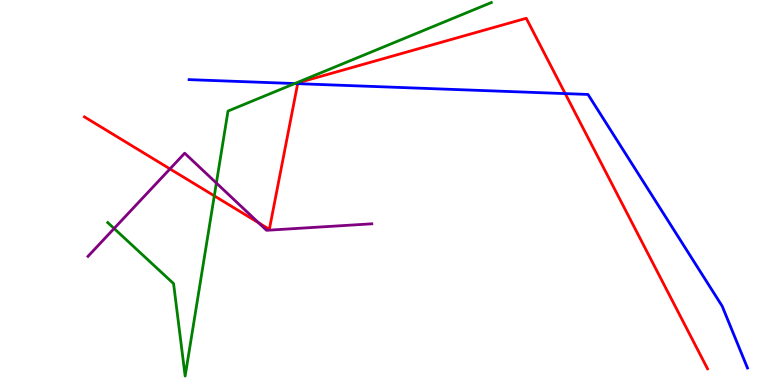[{'lines': ['blue', 'red'], 'intersections': [{'x': 3.84, 'y': 7.83}, {'x': 7.29, 'y': 7.57}]}, {'lines': ['green', 'red'], 'intersections': [{'x': 2.77, 'y': 4.91}]}, {'lines': ['purple', 'red'], 'intersections': [{'x': 2.19, 'y': 5.61}, {'x': 3.34, 'y': 4.21}]}, {'lines': ['blue', 'green'], 'intersections': [{'x': 3.8, 'y': 7.83}]}, {'lines': ['blue', 'purple'], 'intersections': []}, {'lines': ['green', 'purple'], 'intersections': [{'x': 1.47, 'y': 4.07}, {'x': 2.79, 'y': 5.25}]}]